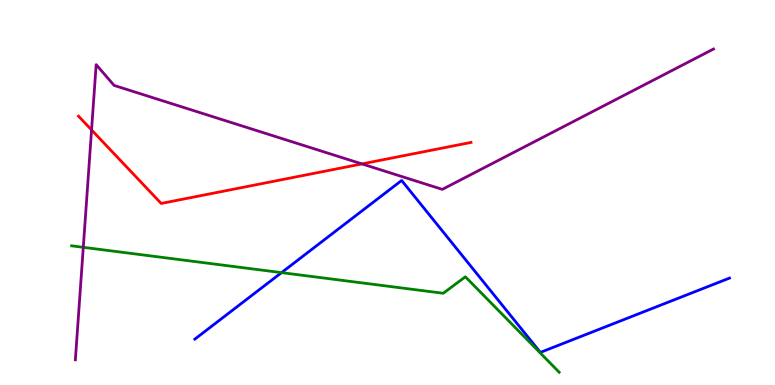[{'lines': ['blue', 'red'], 'intersections': []}, {'lines': ['green', 'red'], 'intersections': []}, {'lines': ['purple', 'red'], 'intersections': [{'x': 1.18, 'y': 6.63}, {'x': 4.67, 'y': 5.74}]}, {'lines': ['blue', 'green'], 'intersections': [{'x': 3.63, 'y': 2.92}]}, {'lines': ['blue', 'purple'], 'intersections': []}, {'lines': ['green', 'purple'], 'intersections': [{'x': 1.07, 'y': 3.58}]}]